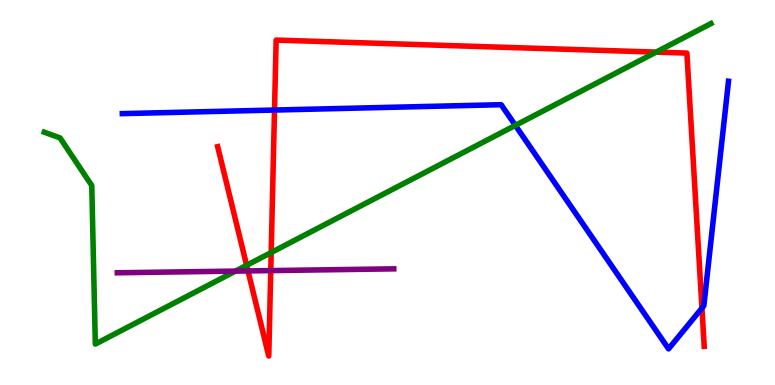[{'lines': ['blue', 'red'], 'intersections': [{'x': 3.54, 'y': 7.14}, {'x': 9.06, 'y': 2.0}]}, {'lines': ['green', 'red'], 'intersections': [{'x': 3.18, 'y': 3.11}, {'x': 3.5, 'y': 3.44}, {'x': 8.47, 'y': 8.65}]}, {'lines': ['purple', 'red'], 'intersections': [{'x': 3.2, 'y': 2.96}, {'x': 3.49, 'y': 2.97}]}, {'lines': ['blue', 'green'], 'intersections': [{'x': 6.65, 'y': 6.74}]}, {'lines': ['blue', 'purple'], 'intersections': []}, {'lines': ['green', 'purple'], 'intersections': [{'x': 3.04, 'y': 2.96}]}]